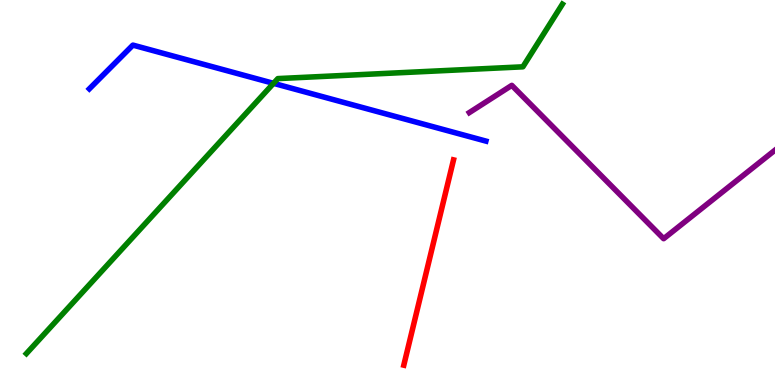[{'lines': ['blue', 'red'], 'intersections': []}, {'lines': ['green', 'red'], 'intersections': []}, {'lines': ['purple', 'red'], 'intersections': []}, {'lines': ['blue', 'green'], 'intersections': [{'x': 3.53, 'y': 7.84}]}, {'lines': ['blue', 'purple'], 'intersections': []}, {'lines': ['green', 'purple'], 'intersections': []}]